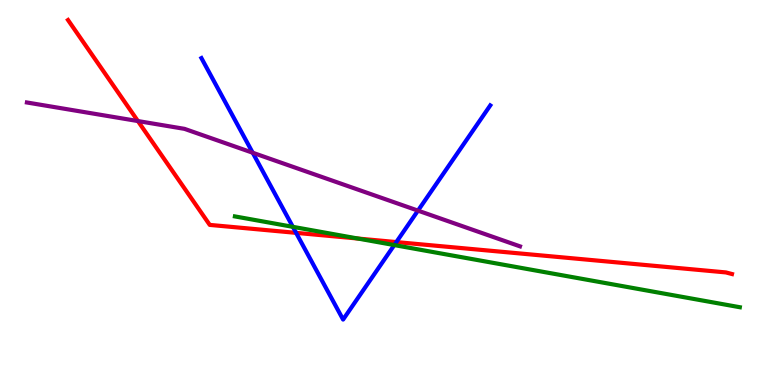[{'lines': ['blue', 'red'], 'intersections': [{'x': 3.82, 'y': 3.95}, {'x': 5.11, 'y': 3.71}]}, {'lines': ['green', 'red'], 'intersections': [{'x': 4.62, 'y': 3.8}]}, {'lines': ['purple', 'red'], 'intersections': [{'x': 1.78, 'y': 6.86}]}, {'lines': ['blue', 'green'], 'intersections': [{'x': 3.78, 'y': 4.11}, {'x': 5.09, 'y': 3.63}]}, {'lines': ['blue', 'purple'], 'intersections': [{'x': 3.26, 'y': 6.03}, {'x': 5.39, 'y': 4.53}]}, {'lines': ['green', 'purple'], 'intersections': []}]